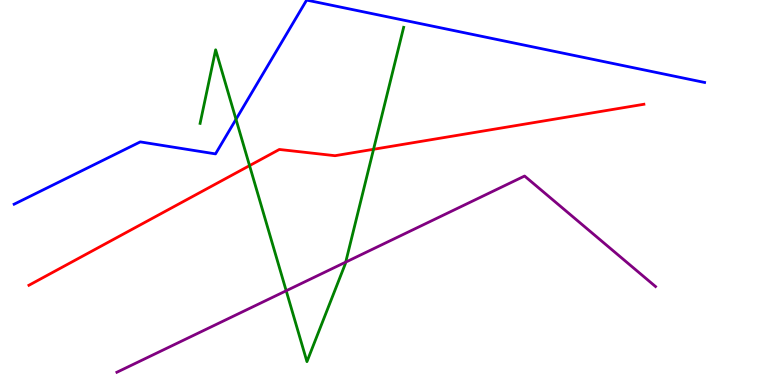[{'lines': ['blue', 'red'], 'intersections': []}, {'lines': ['green', 'red'], 'intersections': [{'x': 3.22, 'y': 5.7}, {'x': 4.82, 'y': 6.12}]}, {'lines': ['purple', 'red'], 'intersections': []}, {'lines': ['blue', 'green'], 'intersections': [{'x': 3.05, 'y': 6.9}]}, {'lines': ['blue', 'purple'], 'intersections': []}, {'lines': ['green', 'purple'], 'intersections': [{'x': 3.69, 'y': 2.45}, {'x': 4.46, 'y': 3.19}]}]